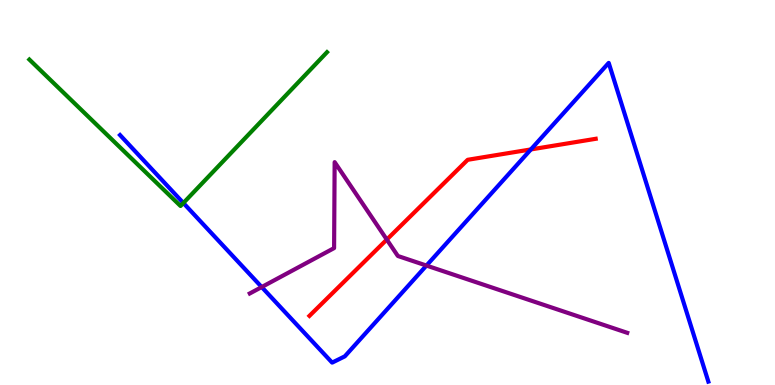[{'lines': ['blue', 'red'], 'intersections': [{'x': 6.85, 'y': 6.12}]}, {'lines': ['green', 'red'], 'intersections': []}, {'lines': ['purple', 'red'], 'intersections': [{'x': 4.99, 'y': 3.78}]}, {'lines': ['blue', 'green'], 'intersections': [{'x': 2.37, 'y': 4.73}]}, {'lines': ['blue', 'purple'], 'intersections': [{'x': 3.38, 'y': 2.54}, {'x': 5.5, 'y': 3.1}]}, {'lines': ['green', 'purple'], 'intersections': []}]